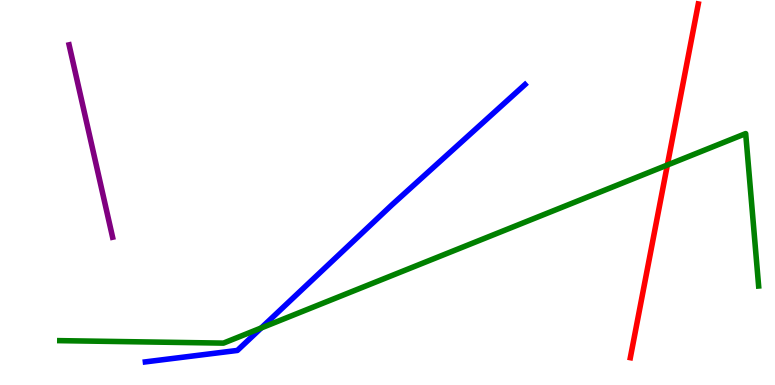[{'lines': ['blue', 'red'], 'intersections': []}, {'lines': ['green', 'red'], 'intersections': [{'x': 8.61, 'y': 5.71}]}, {'lines': ['purple', 'red'], 'intersections': []}, {'lines': ['blue', 'green'], 'intersections': [{'x': 3.37, 'y': 1.48}]}, {'lines': ['blue', 'purple'], 'intersections': []}, {'lines': ['green', 'purple'], 'intersections': []}]